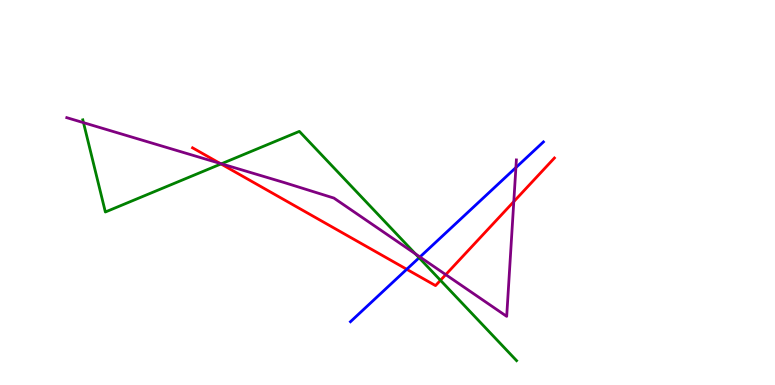[{'lines': ['blue', 'red'], 'intersections': [{'x': 5.25, 'y': 3.01}]}, {'lines': ['green', 'red'], 'intersections': [{'x': 2.85, 'y': 5.74}, {'x': 5.68, 'y': 2.72}]}, {'lines': ['purple', 'red'], 'intersections': [{'x': 2.84, 'y': 5.76}, {'x': 5.75, 'y': 2.87}, {'x': 6.63, 'y': 4.76}]}, {'lines': ['blue', 'green'], 'intersections': [{'x': 5.41, 'y': 3.3}]}, {'lines': ['blue', 'purple'], 'intersections': [{'x': 5.42, 'y': 3.33}, {'x': 6.66, 'y': 5.65}]}, {'lines': ['green', 'purple'], 'intersections': [{'x': 1.08, 'y': 6.81}, {'x': 2.86, 'y': 5.75}, {'x': 5.36, 'y': 3.41}]}]